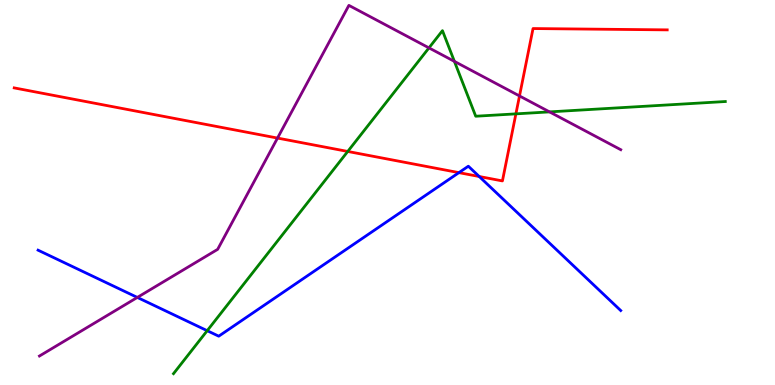[{'lines': ['blue', 'red'], 'intersections': [{'x': 5.92, 'y': 5.52}, {'x': 6.18, 'y': 5.42}]}, {'lines': ['green', 'red'], 'intersections': [{'x': 4.49, 'y': 6.07}, {'x': 6.66, 'y': 7.04}]}, {'lines': ['purple', 'red'], 'intersections': [{'x': 3.58, 'y': 6.41}, {'x': 6.7, 'y': 7.51}]}, {'lines': ['blue', 'green'], 'intersections': [{'x': 2.67, 'y': 1.41}]}, {'lines': ['blue', 'purple'], 'intersections': [{'x': 1.77, 'y': 2.27}]}, {'lines': ['green', 'purple'], 'intersections': [{'x': 5.53, 'y': 8.76}, {'x': 5.86, 'y': 8.41}, {'x': 7.09, 'y': 7.09}]}]